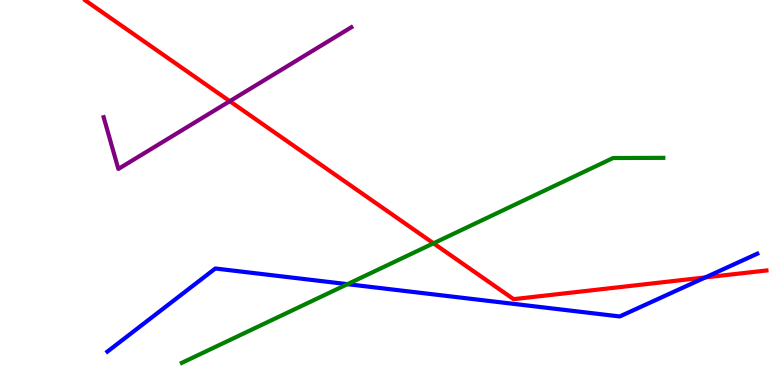[{'lines': ['blue', 'red'], 'intersections': [{'x': 9.1, 'y': 2.79}]}, {'lines': ['green', 'red'], 'intersections': [{'x': 5.59, 'y': 3.68}]}, {'lines': ['purple', 'red'], 'intersections': [{'x': 2.96, 'y': 7.37}]}, {'lines': ['blue', 'green'], 'intersections': [{'x': 4.48, 'y': 2.62}]}, {'lines': ['blue', 'purple'], 'intersections': []}, {'lines': ['green', 'purple'], 'intersections': []}]